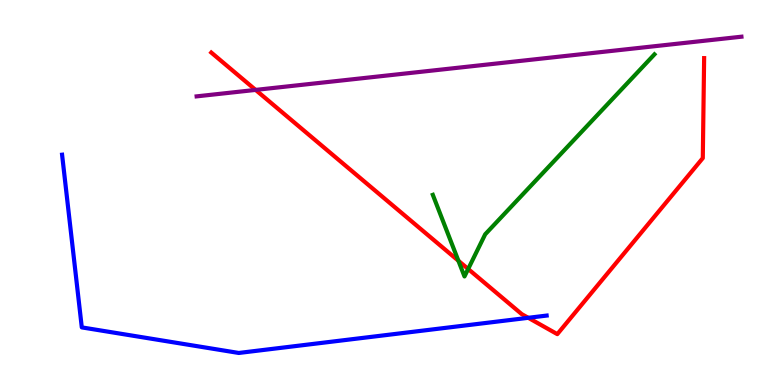[{'lines': ['blue', 'red'], 'intersections': [{'x': 6.82, 'y': 1.75}]}, {'lines': ['green', 'red'], 'intersections': [{'x': 5.91, 'y': 3.23}, {'x': 6.04, 'y': 3.01}]}, {'lines': ['purple', 'red'], 'intersections': [{'x': 3.3, 'y': 7.66}]}, {'lines': ['blue', 'green'], 'intersections': []}, {'lines': ['blue', 'purple'], 'intersections': []}, {'lines': ['green', 'purple'], 'intersections': []}]